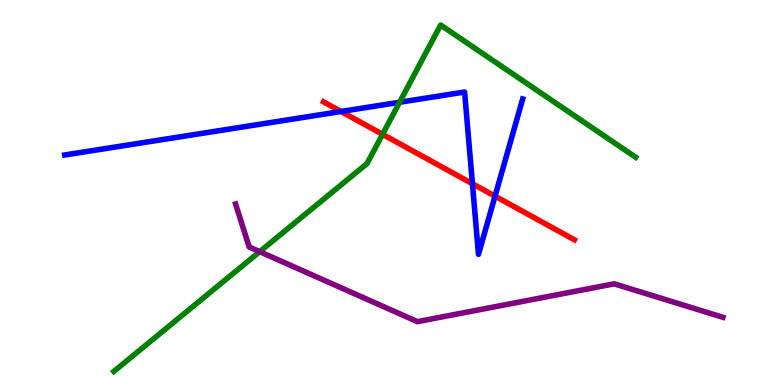[{'lines': ['blue', 'red'], 'intersections': [{'x': 4.4, 'y': 7.1}, {'x': 6.1, 'y': 5.23}, {'x': 6.39, 'y': 4.9}]}, {'lines': ['green', 'red'], 'intersections': [{'x': 4.94, 'y': 6.51}]}, {'lines': ['purple', 'red'], 'intersections': []}, {'lines': ['blue', 'green'], 'intersections': [{'x': 5.16, 'y': 7.34}]}, {'lines': ['blue', 'purple'], 'intersections': []}, {'lines': ['green', 'purple'], 'intersections': [{'x': 3.35, 'y': 3.46}]}]